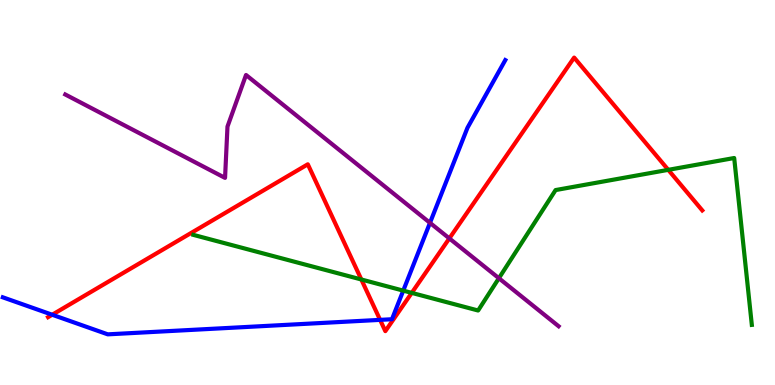[{'lines': ['blue', 'red'], 'intersections': [{'x': 0.673, 'y': 1.82}, {'x': 4.9, 'y': 1.69}]}, {'lines': ['green', 'red'], 'intersections': [{'x': 4.66, 'y': 2.74}, {'x': 5.31, 'y': 2.39}, {'x': 8.62, 'y': 5.59}]}, {'lines': ['purple', 'red'], 'intersections': [{'x': 5.8, 'y': 3.81}]}, {'lines': ['blue', 'green'], 'intersections': [{'x': 5.2, 'y': 2.45}]}, {'lines': ['blue', 'purple'], 'intersections': [{'x': 5.55, 'y': 4.21}]}, {'lines': ['green', 'purple'], 'intersections': [{'x': 6.44, 'y': 2.77}]}]